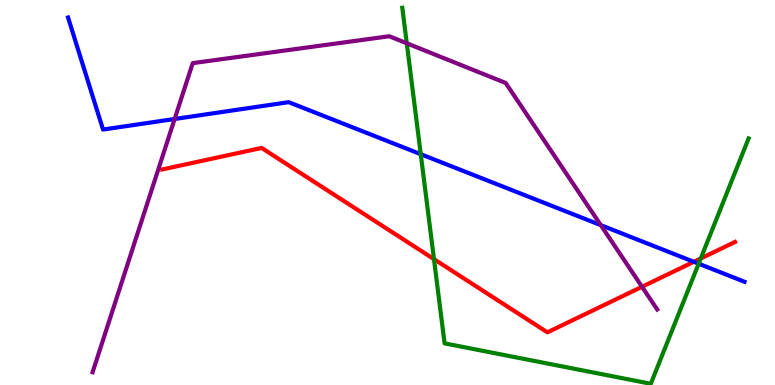[{'lines': ['blue', 'red'], 'intersections': [{'x': 8.95, 'y': 3.2}]}, {'lines': ['green', 'red'], 'intersections': [{'x': 5.6, 'y': 3.27}, {'x': 9.04, 'y': 3.29}]}, {'lines': ['purple', 'red'], 'intersections': [{'x': 8.28, 'y': 2.55}]}, {'lines': ['blue', 'green'], 'intersections': [{'x': 5.43, 'y': 5.99}, {'x': 9.01, 'y': 3.15}]}, {'lines': ['blue', 'purple'], 'intersections': [{'x': 2.25, 'y': 6.91}, {'x': 7.75, 'y': 4.15}]}, {'lines': ['green', 'purple'], 'intersections': [{'x': 5.25, 'y': 8.88}]}]